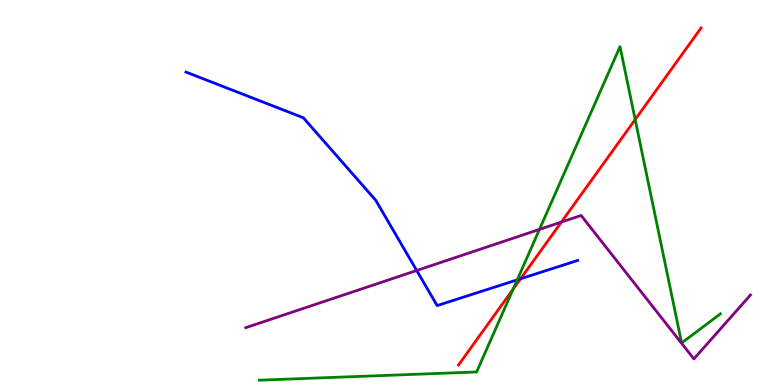[{'lines': ['blue', 'red'], 'intersections': [{'x': 6.72, 'y': 2.76}]}, {'lines': ['green', 'red'], 'intersections': [{'x': 6.62, 'y': 2.49}, {'x': 8.2, 'y': 6.9}]}, {'lines': ['purple', 'red'], 'intersections': [{'x': 7.24, 'y': 4.23}]}, {'lines': ['blue', 'green'], 'intersections': [{'x': 6.67, 'y': 2.73}]}, {'lines': ['blue', 'purple'], 'intersections': [{'x': 5.38, 'y': 2.97}]}, {'lines': ['green', 'purple'], 'intersections': [{'x': 6.96, 'y': 4.04}]}]